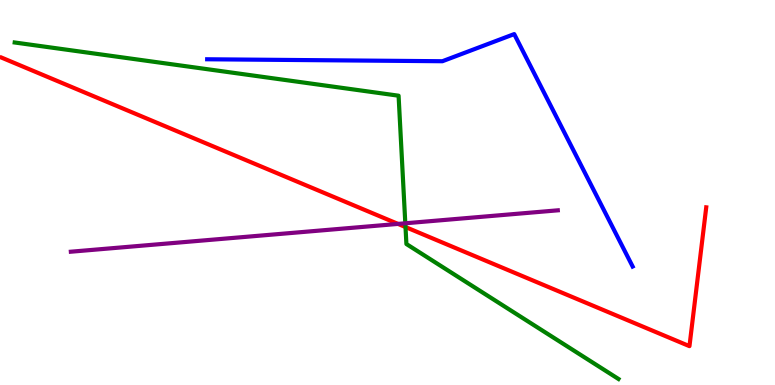[{'lines': ['blue', 'red'], 'intersections': []}, {'lines': ['green', 'red'], 'intersections': [{'x': 5.23, 'y': 4.1}]}, {'lines': ['purple', 'red'], 'intersections': [{'x': 5.14, 'y': 4.18}]}, {'lines': ['blue', 'green'], 'intersections': []}, {'lines': ['blue', 'purple'], 'intersections': []}, {'lines': ['green', 'purple'], 'intersections': [{'x': 5.23, 'y': 4.2}]}]